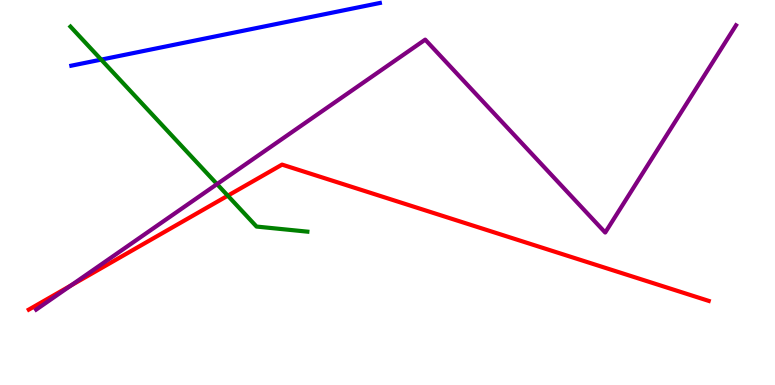[{'lines': ['blue', 'red'], 'intersections': []}, {'lines': ['green', 'red'], 'intersections': [{'x': 2.94, 'y': 4.92}]}, {'lines': ['purple', 'red'], 'intersections': [{'x': 0.915, 'y': 2.58}]}, {'lines': ['blue', 'green'], 'intersections': [{'x': 1.31, 'y': 8.45}]}, {'lines': ['blue', 'purple'], 'intersections': []}, {'lines': ['green', 'purple'], 'intersections': [{'x': 2.8, 'y': 5.22}]}]